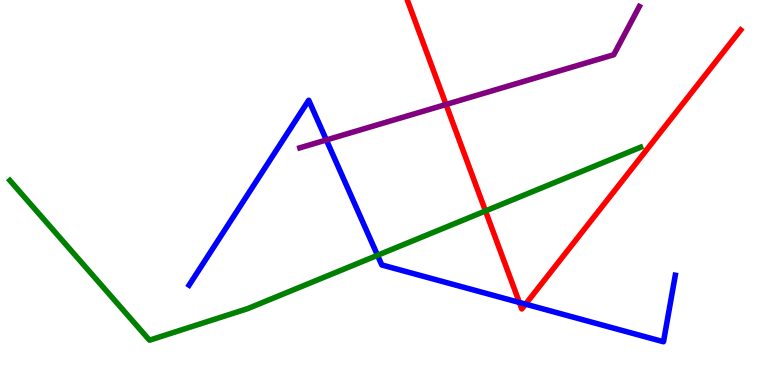[{'lines': ['blue', 'red'], 'intersections': [{'x': 6.7, 'y': 2.14}, {'x': 6.78, 'y': 2.1}]}, {'lines': ['green', 'red'], 'intersections': [{'x': 6.26, 'y': 4.52}]}, {'lines': ['purple', 'red'], 'intersections': [{'x': 5.76, 'y': 7.29}]}, {'lines': ['blue', 'green'], 'intersections': [{'x': 4.87, 'y': 3.37}]}, {'lines': ['blue', 'purple'], 'intersections': [{'x': 4.21, 'y': 6.36}]}, {'lines': ['green', 'purple'], 'intersections': []}]